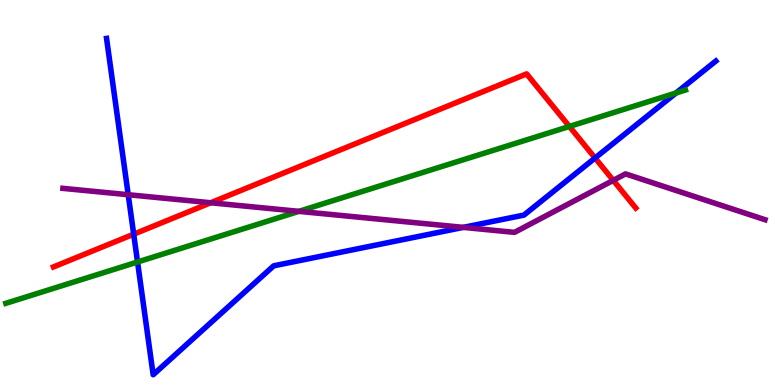[{'lines': ['blue', 'red'], 'intersections': [{'x': 1.72, 'y': 3.92}, {'x': 7.68, 'y': 5.9}]}, {'lines': ['green', 'red'], 'intersections': [{'x': 7.35, 'y': 6.72}]}, {'lines': ['purple', 'red'], 'intersections': [{'x': 2.72, 'y': 4.73}, {'x': 7.91, 'y': 5.32}]}, {'lines': ['blue', 'green'], 'intersections': [{'x': 1.77, 'y': 3.19}, {'x': 8.72, 'y': 7.58}]}, {'lines': ['blue', 'purple'], 'intersections': [{'x': 1.65, 'y': 4.94}, {'x': 5.98, 'y': 4.09}]}, {'lines': ['green', 'purple'], 'intersections': [{'x': 3.86, 'y': 4.51}]}]